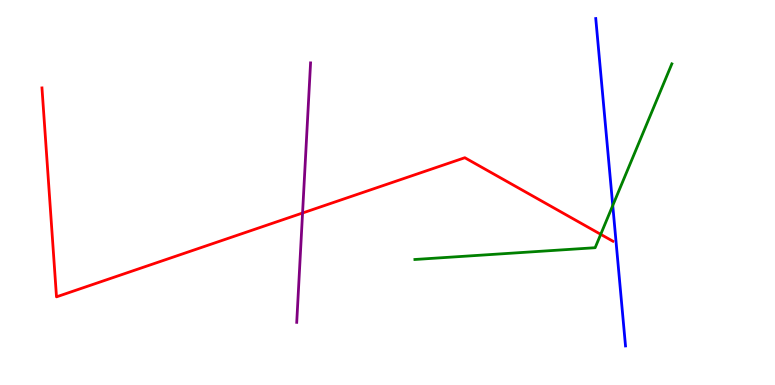[{'lines': ['blue', 'red'], 'intersections': []}, {'lines': ['green', 'red'], 'intersections': [{'x': 7.75, 'y': 3.91}]}, {'lines': ['purple', 'red'], 'intersections': [{'x': 3.9, 'y': 4.47}]}, {'lines': ['blue', 'green'], 'intersections': [{'x': 7.91, 'y': 4.66}]}, {'lines': ['blue', 'purple'], 'intersections': []}, {'lines': ['green', 'purple'], 'intersections': []}]